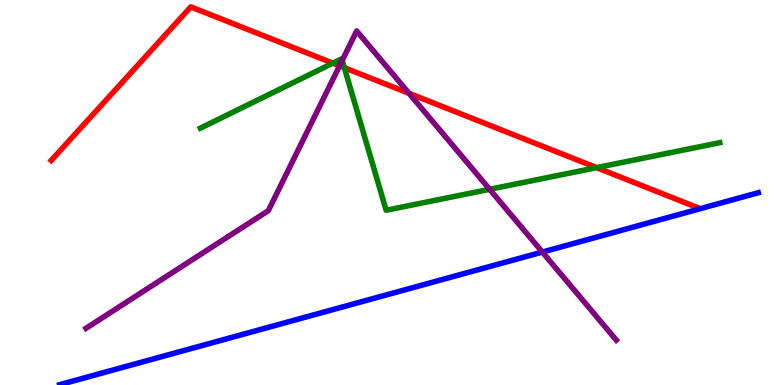[{'lines': ['blue', 'red'], 'intersections': []}, {'lines': ['green', 'red'], 'intersections': [{'x': 4.3, 'y': 8.36}, {'x': 4.44, 'y': 8.24}, {'x': 7.7, 'y': 5.65}]}, {'lines': ['purple', 'red'], 'intersections': [{'x': 4.38, 'y': 8.29}, {'x': 5.28, 'y': 7.58}]}, {'lines': ['blue', 'green'], 'intersections': []}, {'lines': ['blue', 'purple'], 'intersections': [{'x': 7.0, 'y': 3.45}]}, {'lines': ['green', 'purple'], 'intersections': [{'x': 4.42, 'y': 8.43}, {'x': 6.32, 'y': 5.08}]}]